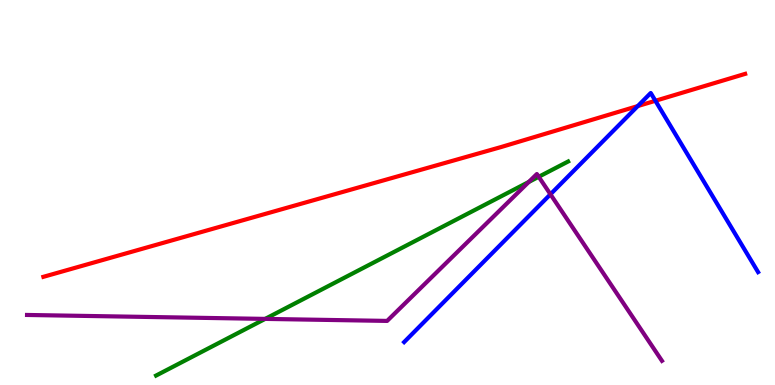[{'lines': ['blue', 'red'], 'intersections': [{'x': 8.23, 'y': 7.25}, {'x': 8.46, 'y': 7.38}]}, {'lines': ['green', 'red'], 'intersections': []}, {'lines': ['purple', 'red'], 'intersections': []}, {'lines': ['blue', 'green'], 'intersections': []}, {'lines': ['blue', 'purple'], 'intersections': [{'x': 7.1, 'y': 4.95}]}, {'lines': ['green', 'purple'], 'intersections': [{'x': 3.42, 'y': 1.72}, {'x': 6.82, 'y': 5.27}, {'x': 6.95, 'y': 5.41}]}]